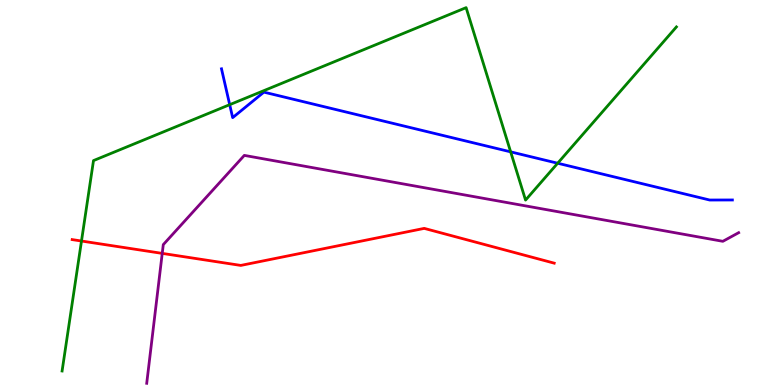[{'lines': ['blue', 'red'], 'intersections': []}, {'lines': ['green', 'red'], 'intersections': [{'x': 1.05, 'y': 3.74}]}, {'lines': ['purple', 'red'], 'intersections': [{'x': 2.09, 'y': 3.42}]}, {'lines': ['blue', 'green'], 'intersections': [{'x': 2.96, 'y': 7.28}, {'x': 6.59, 'y': 6.06}, {'x': 7.2, 'y': 5.76}]}, {'lines': ['blue', 'purple'], 'intersections': []}, {'lines': ['green', 'purple'], 'intersections': []}]